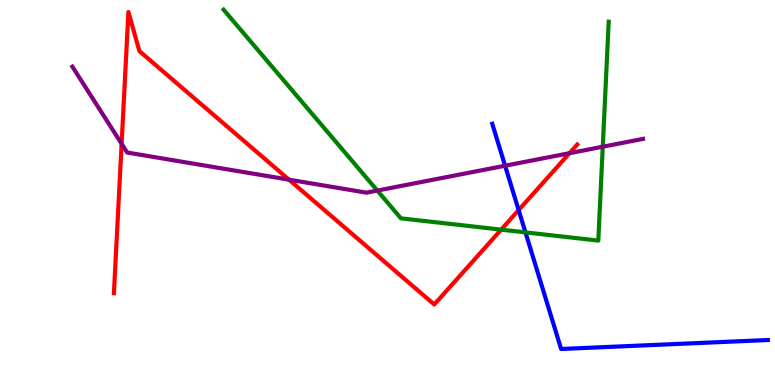[{'lines': ['blue', 'red'], 'intersections': [{'x': 6.69, 'y': 4.54}]}, {'lines': ['green', 'red'], 'intersections': [{'x': 6.47, 'y': 4.04}]}, {'lines': ['purple', 'red'], 'intersections': [{'x': 1.57, 'y': 6.27}, {'x': 3.73, 'y': 5.33}, {'x': 7.35, 'y': 6.02}]}, {'lines': ['blue', 'green'], 'intersections': [{'x': 6.78, 'y': 3.96}]}, {'lines': ['blue', 'purple'], 'intersections': [{'x': 6.52, 'y': 5.7}]}, {'lines': ['green', 'purple'], 'intersections': [{'x': 4.87, 'y': 5.05}, {'x': 7.78, 'y': 6.19}]}]